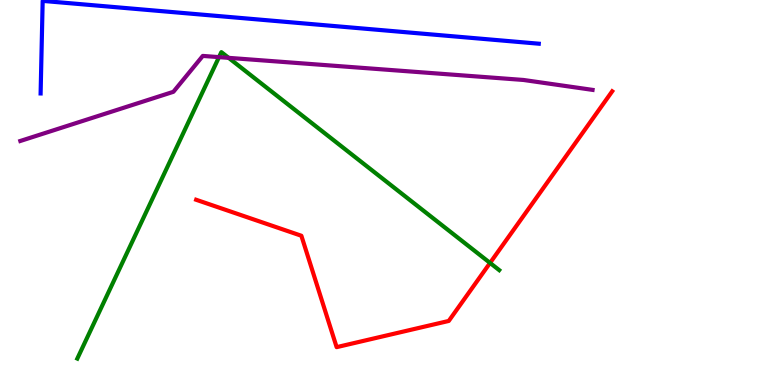[{'lines': ['blue', 'red'], 'intersections': []}, {'lines': ['green', 'red'], 'intersections': [{'x': 6.32, 'y': 3.17}]}, {'lines': ['purple', 'red'], 'intersections': []}, {'lines': ['blue', 'green'], 'intersections': []}, {'lines': ['blue', 'purple'], 'intersections': []}, {'lines': ['green', 'purple'], 'intersections': [{'x': 2.83, 'y': 8.52}, {'x': 2.95, 'y': 8.5}]}]